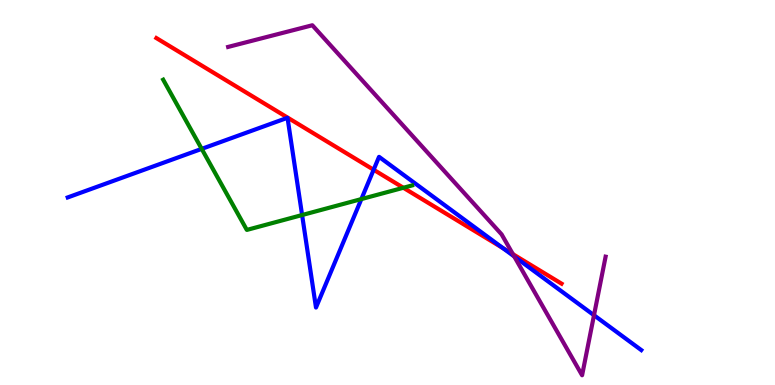[{'lines': ['blue', 'red'], 'intersections': [{'x': 4.82, 'y': 5.59}, {'x': 6.49, 'y': 3.56}]}, {'lines': ['green', 'red'], 'intersections': [{'x': 5.2, 'y': 5.12}]}, {'lines': ['purple', 'red'], 'intersections': [{'x': 6.62, 'y': 3.4}]}, {'lines': ['blue', 'green'], 'intersections': [{'x': 2.6, 'y': 6.13}, {'x': 3.9, 'y': 4.41}, {'x': 4.66, 'y': 4.83}]}, {'lines': ['blue', 'purple'], 'intersections': [{'x': 6.64, 'y': 3.34}, {'x': 7.66, 'y': 1.81}]}, {'lines': ['green', 'purple'], 'intersections': []}]